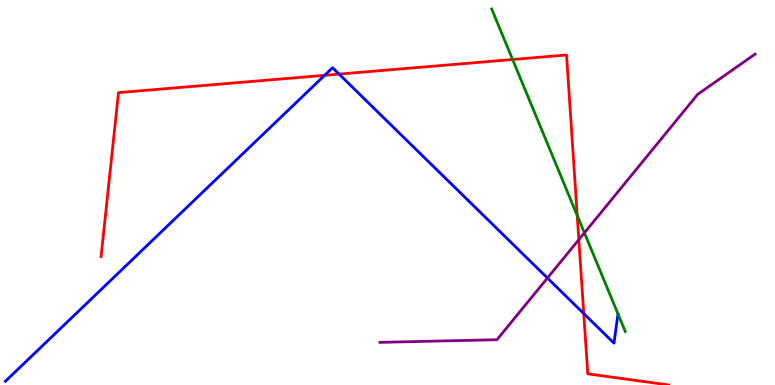[{'lines': ['blue', 'red'], 'intersections': [{'x': 4.19, 'y': 8.04}, {'x': 4.37, 'y': 8.08}, {'x': 7.53, 'y': 1.86}]}, {'lines': ['green', 'red'], 'intersections': [{'x': 6.61, 'y': 8.45}, {'x': 7.45, 'y': 4.4}]}, {'lines': ['purple', 'red'], 'intersections': [{'x': 7.47, 'y': 3.78}]}, {'lines': ['blue', 'green'], 'intersections': []}, {'lines': ['blue', 'purple'], 'intersections': [{'x': 7.06, 'y': 2.78}]}, {'lines': ['green', 'purple'], 'intersections': [{'x': 7.54, 'y': 3.95}]}]